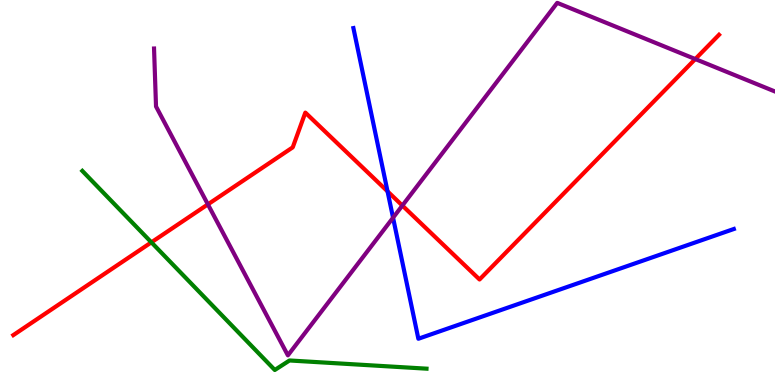[{'lines': ['blue', 'red'], 'intersections': [{'x': 5.0, 'y': 5.03}]}, {'lines': ['green', 'red'], 'intersections': [{'x': 1.95, 'y': 3.71}]}, {'lines': ['purple', 'red'], 'intersections': [{'x': 2.68, 'y': 4.69}, {'x': 5.19, 'y': 4.66}, {'x': 8.97, 'y': 8.47}]}, {'lines': ['blue', 'green'], 'intersections': []}, {'lines': ['blue', 'purple'], 'intersections': [{'x': 5.07, 'y': 4.34}]}, {'lines': ['green', 'purple'], 'intersections': []}]